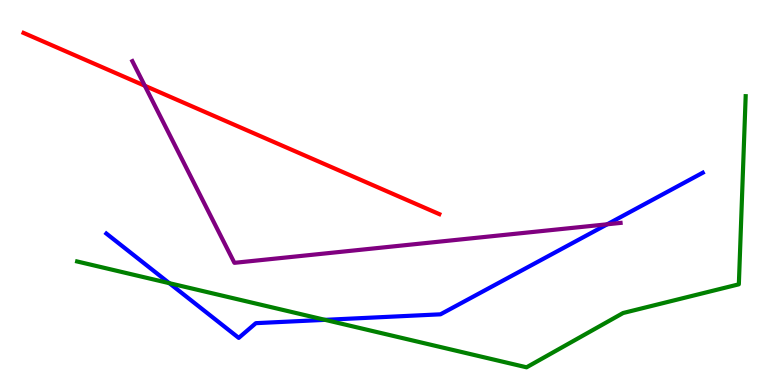[{'lines': ['blue', 'red'], 'intersections': []}, {'lines': ['green', 'red'], 'intersections': []}, {'lines': ['purple', 'red'], 'intersections': [{'x': 1.87, 'y': 7.77}]}, {'lines': ['blue', 'green'], 'intersections': [{'x': 2.18, 'y': 2.64}, {'x': 4.19, 'y': 1.69}]}, {'lines': ['blue', 'purple'], 'intersections': [{'x': 7.84, 'y': 4.17}]}, {'lines': ['green', 'purple'], 'intersections': []}]